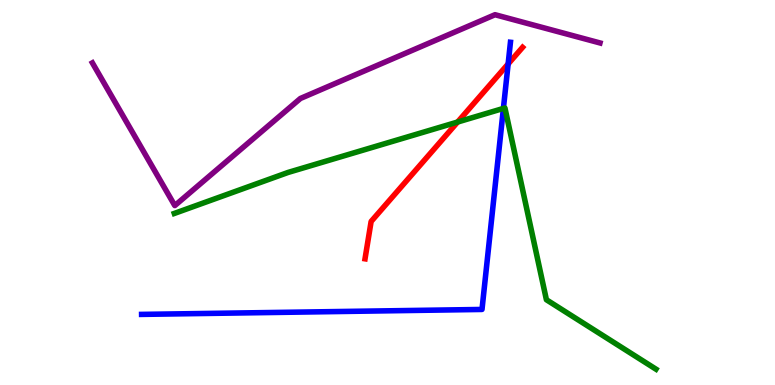[{'lines': ['blue', 'red'], 'intersections': [{'x': 6.56, 'y': 8.34}]}, {'lines': ['green', 'red'], 'intersections': [{'x': 5.9, 'y': 6.83}]}, {'lines': ['purple', 'red'], 'intersections': []}, {'lines': ['blue', 'green'], 'intersections': [{'x': 6.5, 'y': 7.18}]}, {'lines': ['blue', 'purple'], 'intersections': []}, {'lines': ['green', 'purple'], 'intersections': []}]